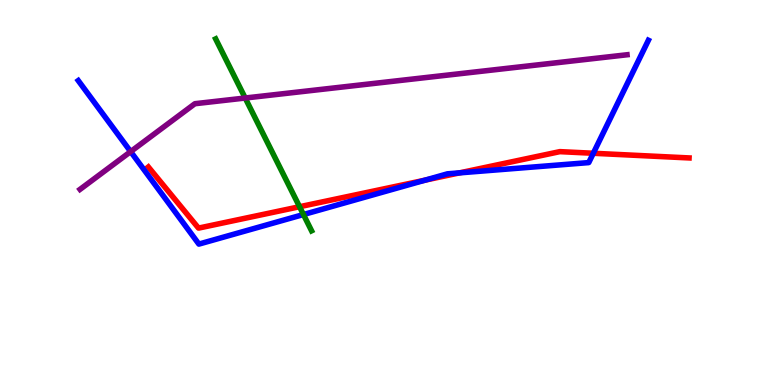[{'lines': ['blue', 'red'], 'intersections': [{'x': 5.48, 'y': 5.32}, {'x': 5.93, 'y': 5.51}, {'x': 7.66, 'y': 6.02}]}, {'lines': ['green', 'red'], 'intersections': [{'x': 3.87, 'y': 4.63}]}, {'lines': ['purple', 'red'], 'intersections': []}, {'lines': ['blue', 'green'], 'intersections': [{'x': 3.92, 'y': 4.43}]}, {'lines': ['blue', 'purple'], 'intersections': [{'x': 1.69, 'y': 6.06}]}, {'lines': ['green', 'purple'], 'intersections': [{'x': 3.16, 'y': 7.45}]}]